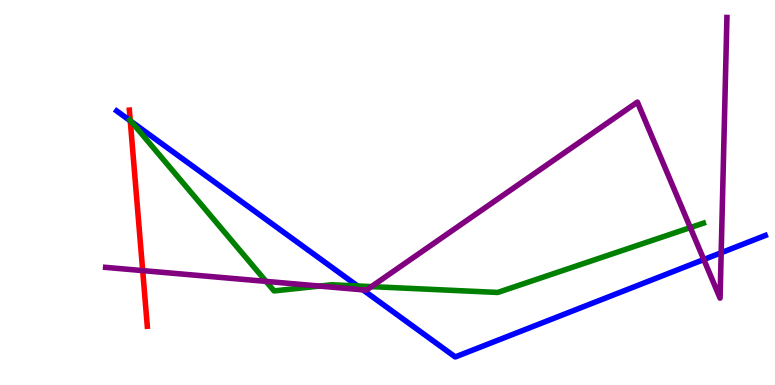[{'lines': ['blue', 'red'], 'intersections': [{'x': 1.68, 'y': 6.86}]}, {'lines': ['green', 'red'], 'intersections': [{'x': 1.68, 'y': 6.87}]}, {'lines': ['purple', 'red'], 'intersections': [{'x': 1.84, 'y': 2.97}]}, {'lines': ['blue', 'green'], 'intersections': [{'x': 1.69, 'y': 6.84}, {'x': 4.61, 'y': 2.57}]}, {'lines': ['blue', 'purple'], 'intersections': [{'x': 4.68, 'y': 2.47}, {'x': 9.08, 'y': 3.26}, {'x': 9.31, 'y': 3.44}]}, {'lines': ['green', 'purple'], 'intersections': [{'x': 3.43, 'y': 2.69}, {'x': 4.12, 'y': 2.57}, {'x': 4.79, 'y': 2.56}, {'x': 8.91, 'y': 4.09}]}]